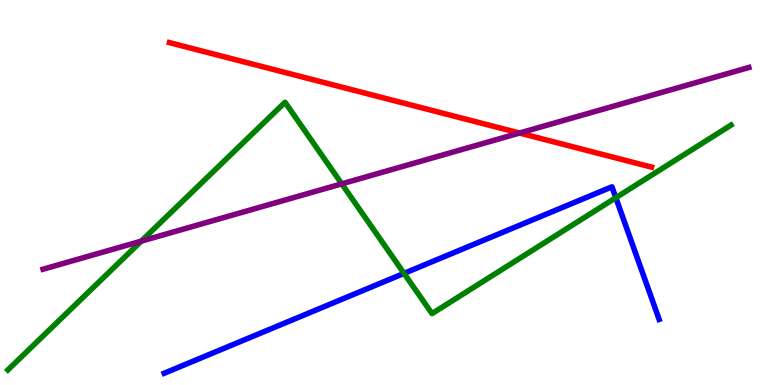[{'lines': ['blue', 'red'], 'intersections': []}, {'lines': ['green', 'red'], 'intersections': []}, {'lines': ['purple', 'red'], 'intersections': [{'x': 6.7, 'y': 6.54}]}, {'lines': ['blue', 'green'], 'intersections': [{'x': 5.21, 'y': 2.9}, {'x': 7.95, 'y': 4.86}]}, {'lines': ['blue', 'purple'], 'intersections': []}, {'lines': ['green', 'purple'], 'intersections': [{'x': 1.82, 'y': 3.74}, {'x': 4.41, 'y': 5.22}]}]